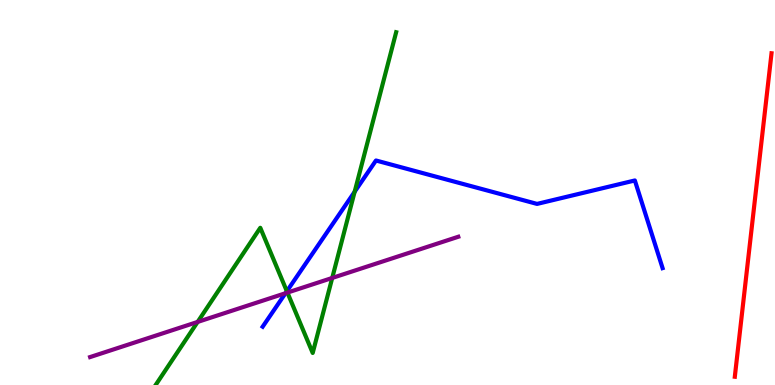[{'lines': ['blue', 'red'], 'intersections': []}, {'lines': ['green', 'red'], 'intersections': []}, {'lines': ['purple', 'red'], 'intersections': []}, {'lines': ['blue', 'green'], 'intersections': [{'x': 3.7, 'y': 2.44}, {'x': 4.58, 'y': 5.02}]}, {'lines': ['blue', 'purple'], 'intersections': [{'x': 3.68, 'y': 2.38}]}, {'lines': ['green', 'purple'], 'intersections': [{'x': 2.55, 'y': 1.64}, {'x': 3.71, 'y': 2.4}, {'x': 4.29, 'y': 2.78}]}]